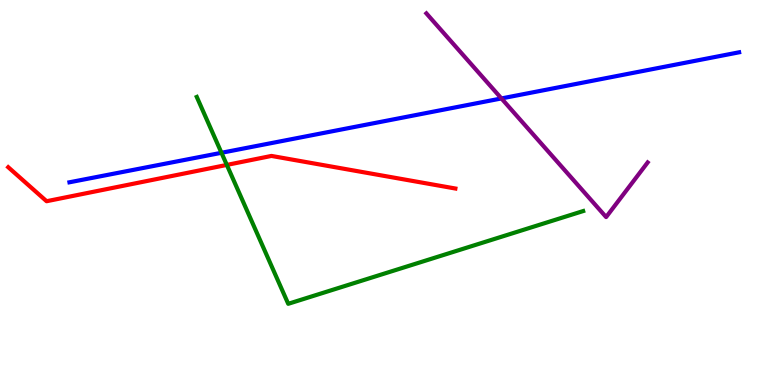[{'lines': ['blue', 'red'], 'intersections': []}, {'lines': ['green', 'red'], 'intersections': [{'x': 2.93, 'y': 5.72}]}, {'lines': ['purple', 'red'], 'intersections': []}, {'lines': ['blue', 'green'], 'intersections': [{'x': 2.86, 'y': 6.03}]}, {'lines': ['blue', 'purple'], 'intersections': [{'x': 6.47, 'y': 7.44}]}, {'lines': ['green', 'purple'], 'intersections': []}]